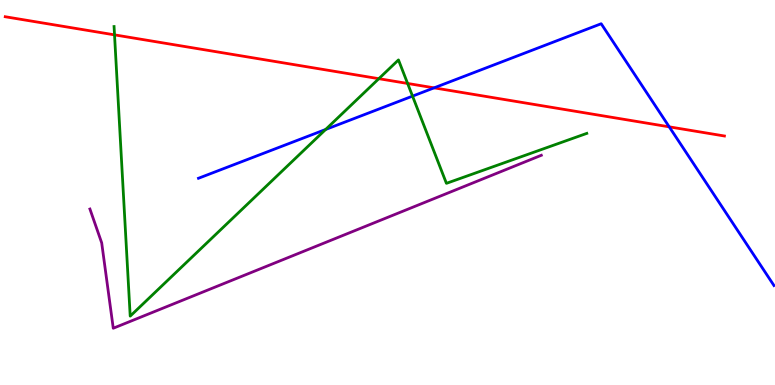[{'lines': ['blue', 'red'], 'intersections': [{'x': 5.6, 'y': 7.72}, {'x': 8.64, 'y': 6.71}]}, {'lines': ['green', 'red'], 'intersections': [{'x': 1.48, 'y': 9.09}, {'x': 4.89, 'y': 7.96}, {'x': 5.26, 'y': 7.83}]}, {'lines': ['purple', 'red'], 'intersections': []}, {'lines': ['blue', 'green'], 'intersections': [{'x': 4.2, 'y': 6.64}, {'x': 5.32, 'y': 7.5}]}, {'lines': ['blue', 'purple'], 'intersections': []}, {'lines': ['green', 'purple'], 'intersections': []}]